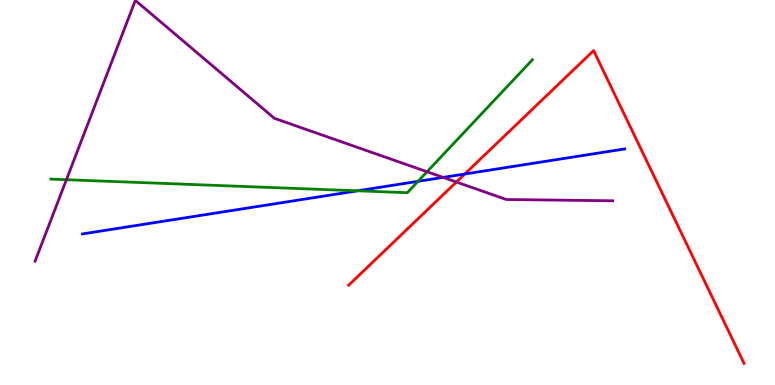[{'lines': ['blue', 'red'], 'intersections': [{'x': 6.0, 'y': 5.48}]}, {'lines': ['green', 'red'], 'intersections': []}, {'lines': ['purple', 'red'], 'intersections': [{'x': 5.89, 'y': 5.27}]}, {'lines': ['blue', 'green'], 'intersections': [{'x': 4.61, 'y': 5.04}, {'x': 5.39, 'y': 5.29}]}, {'lines': ['blue', 'purple'], 'intersections': [{'x': 5.72, 'y': 5.39}]}, {'lines': ['green', 'purple'], 'intersections': [{'x': 0.857, 'y': 5.33}, {'x': 5.51, 'y': 5.54}]}]